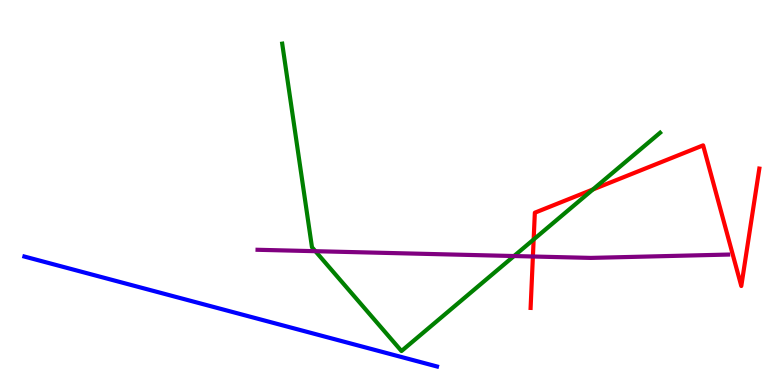[{'lines': ['blue', 'red'], 'intersections': []}, {'lines': ['green', 'red'], 'intersections': [{'x': 6.89, 'y': 3.78}, {'x': 7.65, 'y': 5.08}]}, {'lines': ['purple', 'red'], 'intersections': [{'x': 6.88, 'y': 3.34}]}, {'lines': ['blue', 'green'], 'intersections': []}, {'lines': ['blue', 'purple'], 'intersections': []}, {'lines': ['green', 'purple'], 'intersections': [{'x': 4.07, 'y': 3.48}, {'x': 6.63, 'y': 3.35}]}]